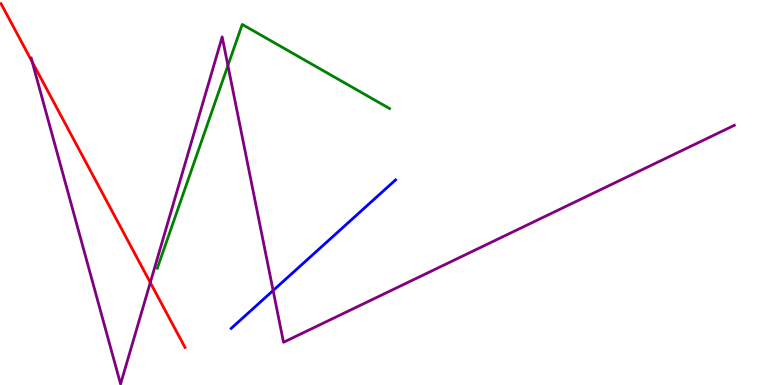[{'lines': ['blue', 'red'], 'intersections': []}, {'lines': ['green', 'red'], 'intersections': []}, {'lines': ['purple', 'red'], 'intersections': [{'x': 0.416, 'y': 8.39}, {'x': 1.94, 'y': 2.66}]}, {'lines': ['blue', 'green'], 'intersections': []}, {'lines': ['blue', 'purple'], 'intersections': [{'x': 3.52, 'y': 2.45}]}, {'lines': ['green', 'purple'], 'intersections': [{'x': 2.94, 'y': 8.3}]}]